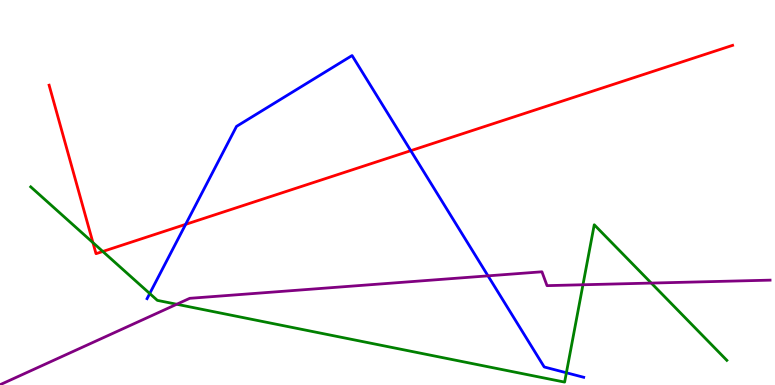[{'lines': ['blue', 'red'], 'intersections': [{'x': 2.4, 'y': 4.17}, {'x': 5.3, 'y': 6.09}]}, {'lines': ['green', 'red'], 'intersections': [{'x': 1.2, 'y': 3.7}, {'x': 1.33, 'y': 3.47}]}, {'lines': ['purple', 'red'], 'intersections': []}, {'lines': ['blue', 'green'], 'intersections': [{'x': 1.93, 'y': 2.38}, {'x': 7.31, 'y': 0.318}]}, {'lines': ['blue', 'purple'], 'intersections': [{'x': 6.3, 'y': 2.83}]}, {'lines': ['green', 'purple'], 'intersections': [{'x': 2.28, 'y': 2.1}, {'x': 7.52, 'y': 2.6}, {'x': 8.4, 'y': 2.65}]}]